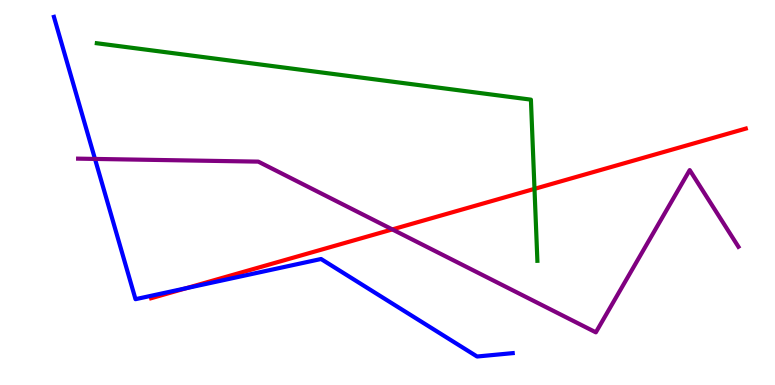[{'lines': ['blue', 'red'], 'intersections': [{'x': 2.4, 'y': 2.51}]}, {'lines': ['green', 'red'], 'intersections': [{'x': 6.9, 'y': 5.09}]}, {'lines': ['purple', 'red'], 'intersections': [{'x': 5.06, 'y': 4.04}]}, {'lines': ['blue', 'green'], 'intersections': []}, {'lines': ['blue', 'purple'], 'intersections': [{'x': 1.23, 'y': 5.87}]}, {'lines': ['green', 'purple'], 'intersections': []}]